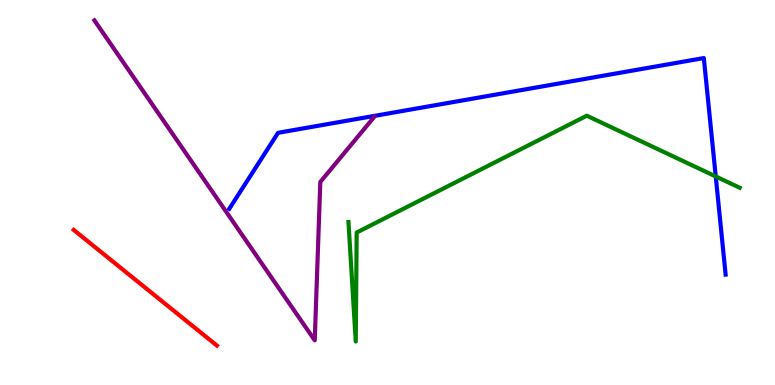[{'lines': ['blue', 'red'], 'intersections': []}, {'lines': ['green', 'red'], 'intersections': []}, {'lines': ['purple', 'red'], 'intersections': []}, {'lines': ['blue', 'green'], 'intersections': [{'x': 9.24, 'y': 5.42}]}, {'lines': ['blue', 'purple'], 'intersections': []}, {'lines': ['green', 'purple'], 'intersections': []}]